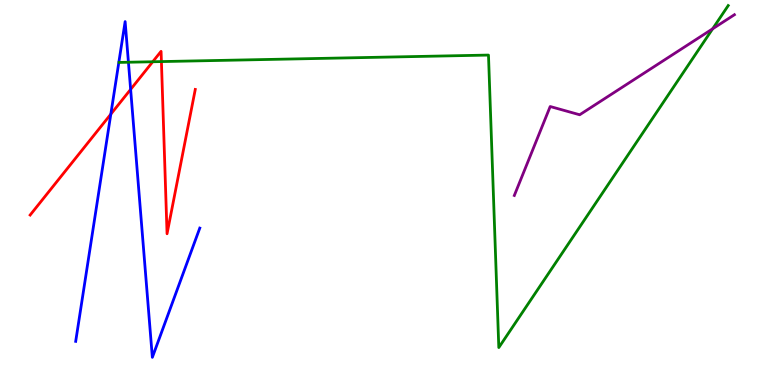[{'lines': ['blue', 'red'], 'intersections': [{'x': 1.43, 'y': 7.03}, {'x': 1.69, 'y': 7.68}]}, {'lines': ['green', 'red'], 'intersections': [{'x': 1.97, 'y': 8.4}, {'x': 2.08, 'y': 8.4}]}, {'lines': ['purple', 'red'], 'intersections': []}, {'lines': ['blue', 'green'], 'intersections': [{'x': 1.66, 'y': 8.38}]}, {'lines': ['blue', 'purple'], 'intersections': []}, {'lines': ['green', 'purple'], 'intersections': [{'x': 9.2, 'y': 9.25}]}]